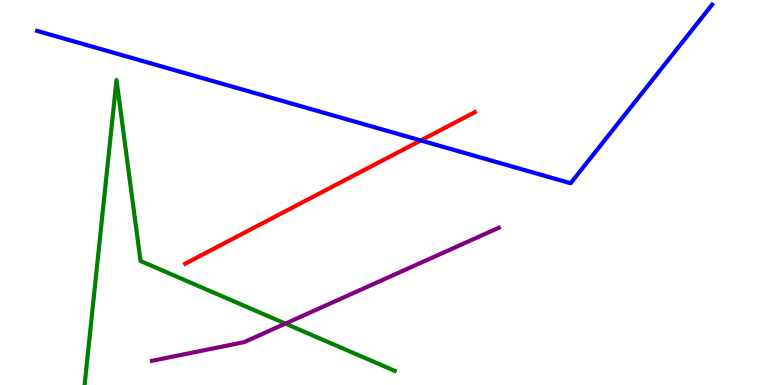[{'lines': ['blue', 'red'], 'intersections': [{'x': 5.43, 'y': 6.35}]}, {'lines': ['green', 'red'], 'intersections': []}, {'lines': ['purple', 'red'], 'intersections': []}, {'lines': ['blue', 'green'], 'intersections': []}, {'lines': ['blue', 'purple'], 'intersections': []}, {'lines': ['green', 'purple'], 'intersections': [{'x': 3.68, 'y': 1.59}]}]